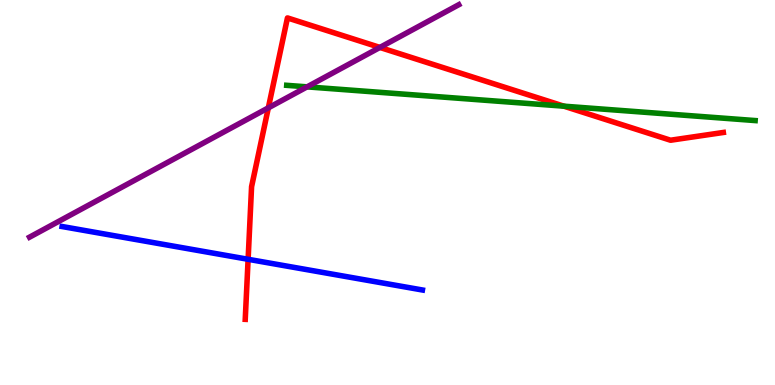[{'lines': ['blue', 'red'], 'intersections': [{'x': 3.2, 'y': 3.27}]}, {'lines': ['green', 'red'], 'intersections': [{'x': 7.28, 'y': 7.24}]}, {'lines': ['purple', 'red'], 'intersections': [{'x': 3.46, 'y': 7.2}, {'x': 4.9, 'y': 8.77}]}, {'lines': ['blue', 'green'], 'intersections': []}, {'lines': ['blue', 'purple'], 'intersections': []}, {'lines': ['green', 'purple'], 'intersections': [{'x': 3.96, 'y': 7.74}]}]